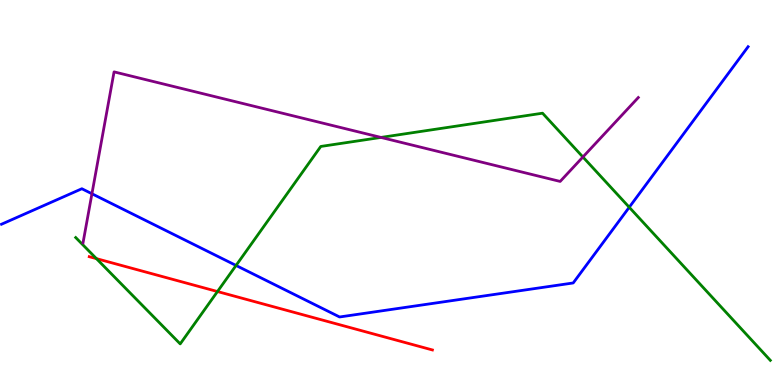[{'lines': ['blue', 'red'], 'intersections': []}, {'lines': ['green', 'red'], 'intersections': [{'x': 1.24, 'y': 3.28}, {'x': 2.81, 'y': 2.43}]}, {'lines': ['purple', 'red'], 'intersections': []}, {'lines': ['blue', 'green'], 'intersections': [{'x': 3.05, 'y': 3.11}, {'x': 8.12, 'y': 4.62}]}, {'lines': ['blue', 'purple'], 'intersections': [{'x': 1.19, 'y': 4.97}]}, {'lines': ['green', 'purple'], 'intersections': [{'x': 4.92, 'y': 6.43}, {'x': 7.52, 'y': 5.92}]}]